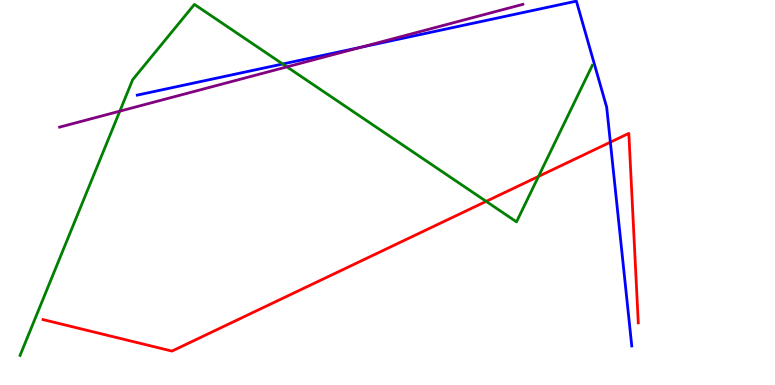[{'lines': ['blue', 'red'], 'intersections': [{'x': 7.88, 'y': 6.31}]}, {'lines': ['green', 'red'], 'intersections': [{'x': 6.27, 'y': 4.77}, {'x': 6.95, 'y': 5.42}]}, {'lines': ['purple', 'red'], 'intersections': []}, {'lines': ['blue', 'green'], 'intersections': [{'x': 3.65, 'y': 8.34}]}, {'lines': ['blue', 'purple'], 'intersections': [{'x': 4.66, 'y': 8.77}]}, {'lines': ['green', 'purple'], 'intersections': [{'x': 1.55, 'y': 7.11}, {'x': 3.7, 'y': 8.26}]}]